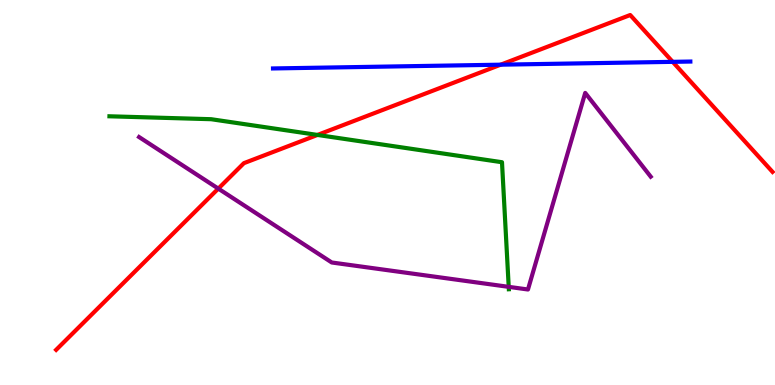[{'lines': ['blue', 'red'], 'intersections': [{'x': 6.46, 'y': 8.32}, {'x': 8.68, 'y': 8.39}]}, {'lines': ['green', 'red'], 'intersections': [{'x': 4.1, 'y': 6.5}]}, {'lines': ['purple', 'red'], 'intersections': [{'x': 2.82, 'y': 5.1}]}, {'lines': ['blue', 'green'], 'intersections': []}, {'lines': ['blue', 'purple'], 'intersections': []}, {'lines': ['green', 'purple'], 'intersections': [{'x': 6.56, 'y': 2.55}]}]